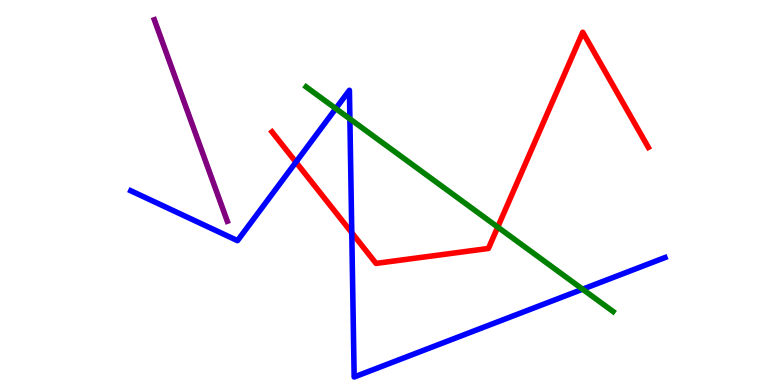[{'lines': ['blue', 'red'], 'intersections': [{'x': 3.82, 'y': 5.79}, {'x': 4.54, 'y': 3.96}]}, {'lines': ['green', 'red'], 'intersections': [{'x': 6.42, 'y': 4.1}]}, {'lines': ['purple', 'red'], 'intersections': []}, {'lines': ['blue', 'green'], 'intersections': [{'x': 4.33, 'y': 7.18}, {'x': 4.51, 'y': 6.91}, {'x': 7.52, 'y': 2.49}]}, {'lines': ['blue', 'purple'], 'intersections': []}, {'lines': ['green', 'purple'], 'intersections': []}]